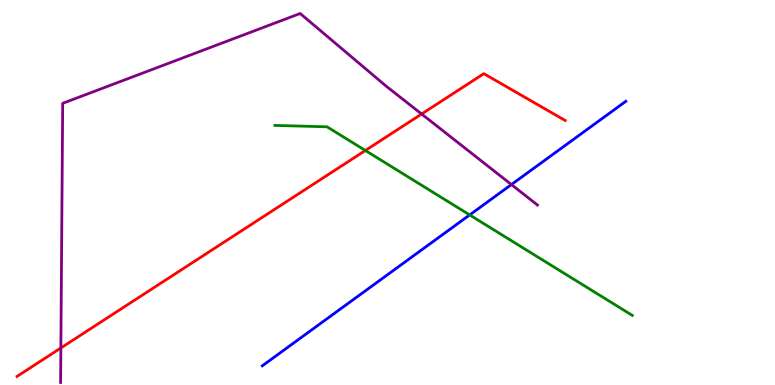[{'lines': ['blue', 'red'], 'intersections': []}, {'lines': ['green', 'red'], 'intersections': [{'x': 4.71, 'y': 6.09}]}, {'lines': ['purple', 'red'], 'intersections': [{'x': 0.785, 'y': 0.961}, {'x': 5.44, 'y': 7.04}]}, {'lines': ['blue', 'green'], 'intersections': [{'x': 6.06, 'y': 4.42}]}, {'lines': ['blue', 'purple'], 'intersections': [{'x': 6.6, 'y': 5.21}]}, {'lines': ['green', 'purple'], 'intersections': []}]